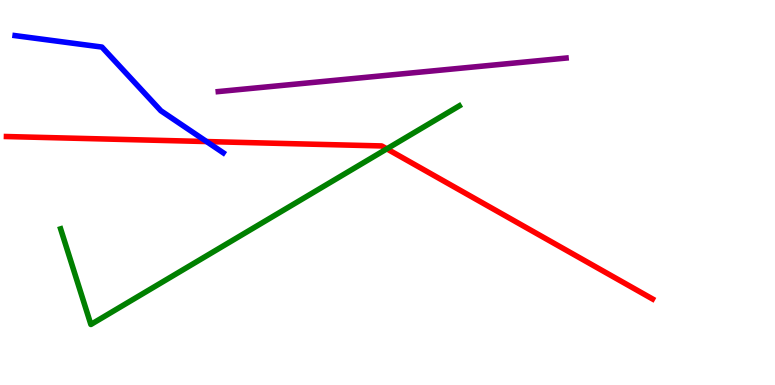[{'lines': ['blue', 'red'], 'intersections': [{'x': 2.67, 'y': 6.32}]}, {'lines': ['green', 'red'], 'intersections': [{'x': 4.99, 'y': 6.13}]}, {'lines': ['purple', 'red'], 'intersections': []}, {'lines': ['blue', 'green'], 'intersections': []}, {'lines': ['blue', 'purple'], 'intersections': []}, {'lines': ['green', 'purple'], 'intersections': []}]